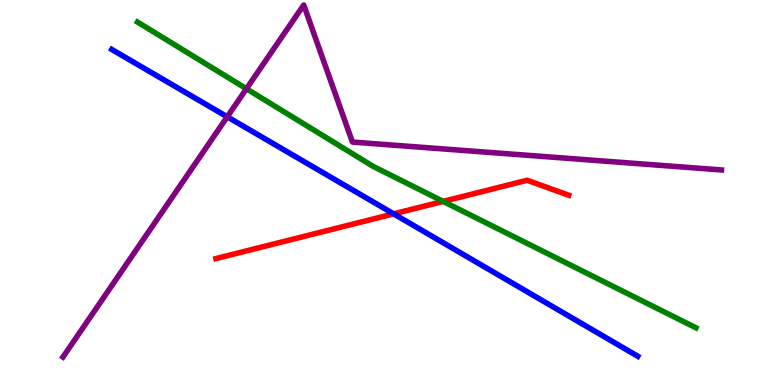[{'lines': ['blue', 'red'], 'intersections': [{'x': 5.08, 'y': 4.45}]}, {'lines': ['green', 'red'], 'intersections': [{'x': 5.72, 'y': 4.77}]}, {'lines': ['purple', 'red'], 'intersections': []}, {'lines': ['blue', 'green'], 'intersections': []}, {'lines': ['blue', 'purple'], 'intersections': [{'x': 2.93, 'y': 6.97}]}, {'lines': ['green', 'purple'], 'intersections': [{'x': 3.18, 'y': 7.69}]}]